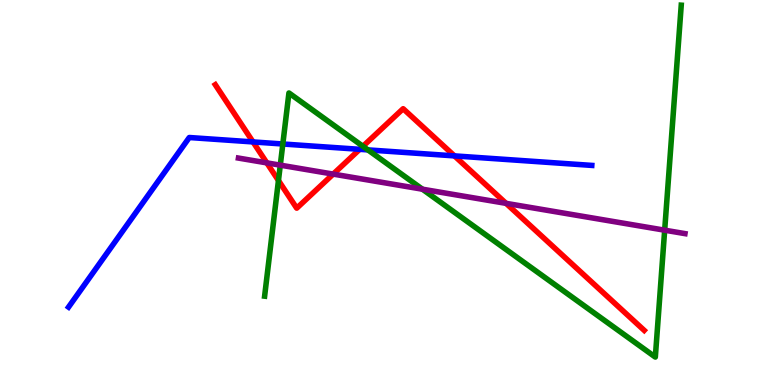[{'lines': ['blue', 'red'], 'intersections': [{'x': 3.26, 'y': 6.31}, {'x': 4.64, 'y': 6.12}, {'x': 5.86, 'y': 5.95}]}, {'lines': ['green', 'red'], 'intersections': [{'x': 3.59, 'y': 5.31}, {'x': 4.68, 'y': 6.2}]}, {'lines': ['purple', 'red'], 'intersections': [{'x': 3.44, 'y': 5.77}, {'x': 4.3, 'y': 5.48}, {'x': 6.53, 'y': 4.72}]}, {'lines': ['blue', 'green'], 'intersections': [{'x': 3.65, 'y': 6.26}, {'x': 4.75, 'y': 6.11}]}, {'lines': ['blue', 'purple'], 'intersections': []}, {'lines': ['green', 'purple'], 'intersections': [{'x': 3.62, 'y': 5.71}, {'x': 5.45, 'y': 5.09}, {'x': 8.58, 'y': 4.02}]}]